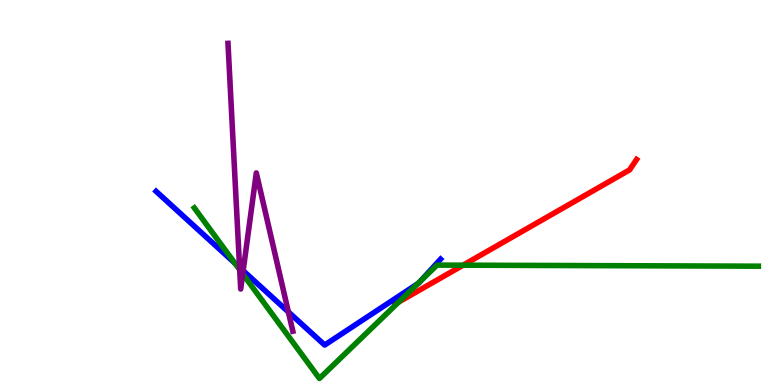[{'lines': ['blue', 'red'], 'intersections': []}, {'lines': ['green', 'red'], 'intersections': [{'x': 5.15, 'y': 2.16}, {'x': 5.98, 'y': 3.11}]}, {'lines': ['purple', 'red'], 'intersections': []}, {'lines': ['blue', 'green'], 'intersections': [{'x': 3.03, 'y': 3.17}, {'x': 5.39, 'y': 2.63}, {'x': 5.43, 'y': 2.71}]}, {'lines': ['blue', 'purple'], 'intersections': [{'x': 3.09, 'y': 3.05}, {'x': 3.14, 'y': 2.97}, {'x': 3.72, 'y': 1.9}]}, {'lines': ['green', 'purple'], 'intersections': [{'x': 3.09, 'y': 2.99}, {'x': 3.13, 'y': 2.89}]}]